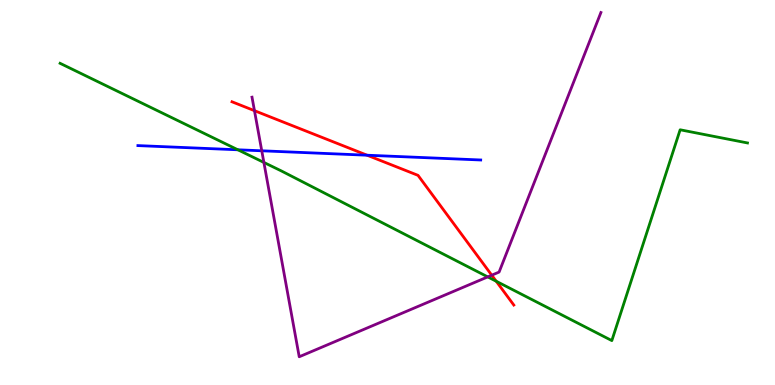[{'lines': ['blue', 'red'], 'intersections': [{'x': 4.74, 'y': 5.97}]}, {'lines': ['green', 'red'], 'intersections': [{'x': 6.4, 'y': 2.69}]}, {'lines': ['purple', 'red'], 'intersections': [{'x': 3.28, 'y': 7.13}, {'x': 6.35, 'y': 2.85}]}, {'lines': ['blue', 'green'], 'intersections': [{'x': 3.07, 'y': 6.11}]}, {'lines': ['blue', 'purple'], 'intersections': [{'x': 3.38, 'y': 6.08}]}, {'lines': ['green', 'purple'], 'intersections': [{'x': 3.4, 'y': 5.78}, {'x': 6.29, 'y': 2.81}]}]